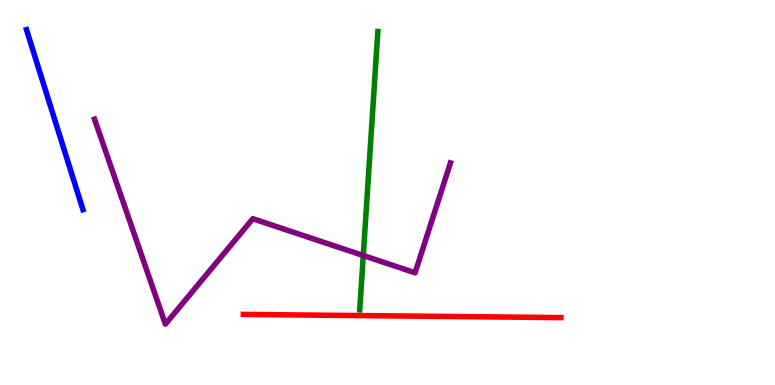[{'lines': ['blue', 'red'], 'intersections': []}, {'lines': ['green', 'red'], 'intersections': []}, {'lines': ['purple', 'red'], 'intersections': []}, {'lines': ['blue', 'green'], 'intersections': []}, {'lines': ['blue', 'purple'], 'intersections': []}, {'lines': ['green', 'purple'], 'intersections': [{'x': 4.69, 'y': 3.36}]}]